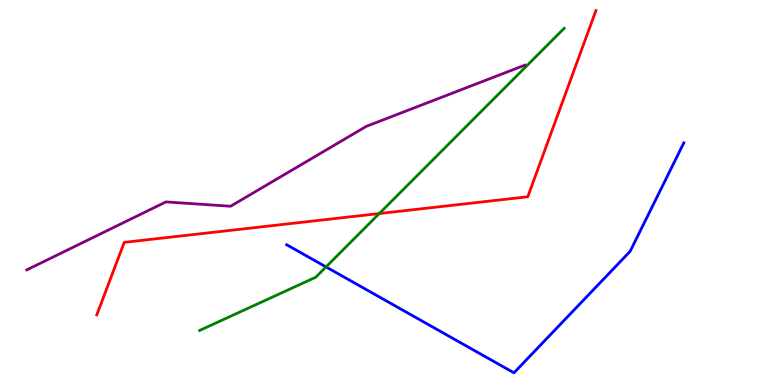[{'lines': ['blue', 'red'], 'intersections': []}, {'lines': ['green', 'red'], 'intersections': [{'x': 4.89, 'y': 4.45}]}, {'lines': ['purple', 'red'], 'intersections': []}, {'lines': ['blue', 'green'], 'intersections': [{'x': 4.21, 'y': 3.07}]}, {'lines': ['blue', 'purple'], 'intersections': []}, {'lines': ['green', 'purple'], 'intersections': []}]